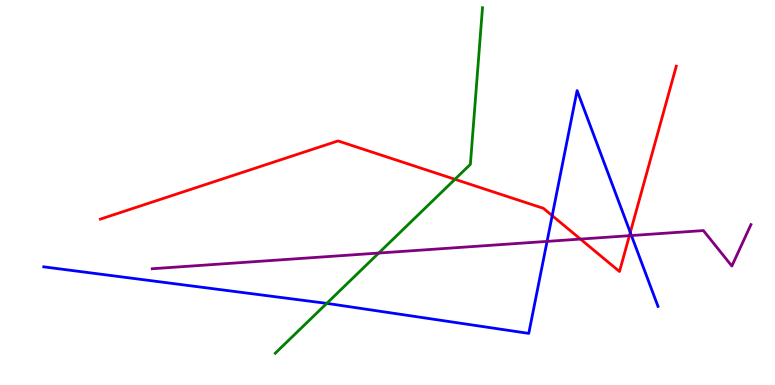[{'lines': ['blue', 'red'], 'intersections': [{'x': 7.13, 'y': 4.4}, {'x': 8.13, 'y': 3.96}]}, {'lines': ['green', 'red'], 'intersections': [{'x': 5.87, 'y': 5.34}]}, {'lines': ['purple', 'red'], 'intersections': [{'x': 7.49, 'y': 3.79}, {'x': 8.12, 'y': 3.88}]}, {'lines': ['blue', 'green'], 'intersections': [{'x': 4.22, 'y': 2.12}]}, {'lines': ['blue', 'purple'], 'intersections': [{'x': 7.06, 'y': 3.73}, {'x': 8.15, 'y': 3.88}]}, {'lines': ['green', 'purple'], 'intersections': [{'x': 4.89, 'y': 3.43}]}]